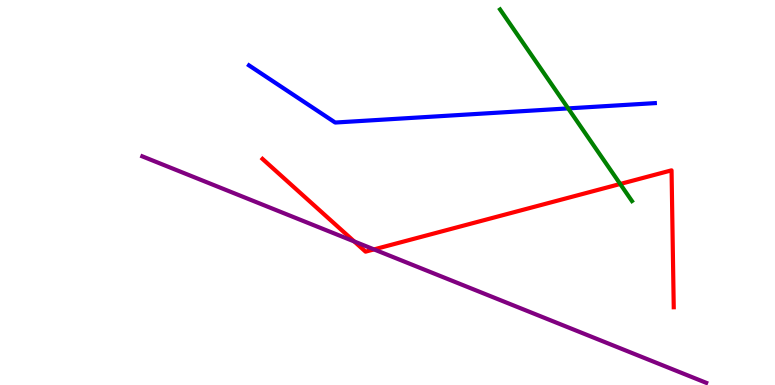[{'lines': ['blue', 'red'], 'intersections': []}, {'lines': ['green', 'red'], 'intersections': [{'x': 8.0, 'y': 5.22}]}, {'lines': ['purple', 'red'], 'intersections': [{'x': 4.57, 'y': 3.73}, {'x': 4.83, 'y': 3.52}]}, {'lines': ['blue', 'green'], 'intersections': [{'x': 7.33, 'y': 7.18}]}, {'lines': ['blue', 'purple'], 'intersections': []}, {'lines': ['green', 'purple'], 'intersections': []}]